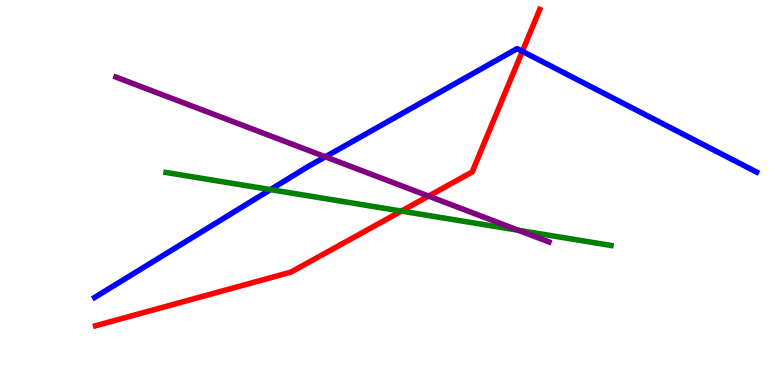[{'lines': ['blue', 'red'], 'intersections': [{'x': 6.74, 'y': 8.67}]}, {'lines': ['green', 'red'], 'intersections': [{'x': 5.18, 'y': 4.52}]}, {'lines': ['purple', 'red'], 'intersections': [{'x': 5.53, 'y': 4.91}]}, {'lines': ['blue', 'green'], 'intersections': [{'x': 3.49, 'y': 5.08}]}, {'lines': ['blue', 'purple'], 'intersections': [{'x': 4.2, 'y': 5.93}]}, {'lines': ['green', 'purple'], 'intersections': [{'x': 6.69, 'y': 4.02}]}]